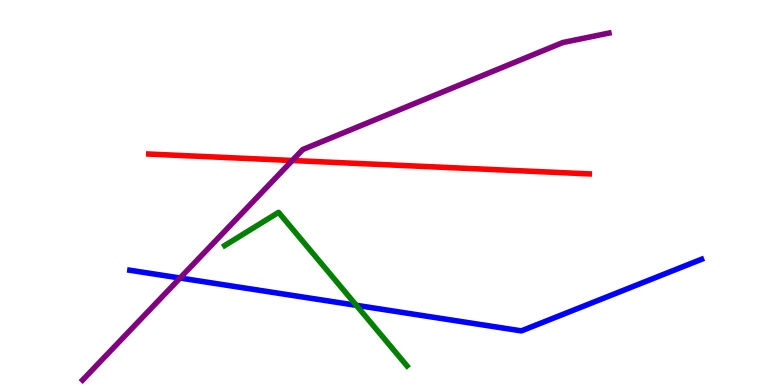[{'lines': ['blue', 'red'], 'intersections': []}, {'lines': ['green', 'red'], 'intersections': []}, {'lines': ['purple', 'red'], 'intersections': [{'x': 3.77, 'y': 5.83}]}, {'lines': ['blue', 'green'], 'intersections': [{'x': 4.6, 'y': 2.07}]}, {'lines': ['blue', 'purple'], 'intersections': [{'x': 2.32, 'y': 2.78}]}, {'lines': ['green', 'purple'], 'intersections': []}]